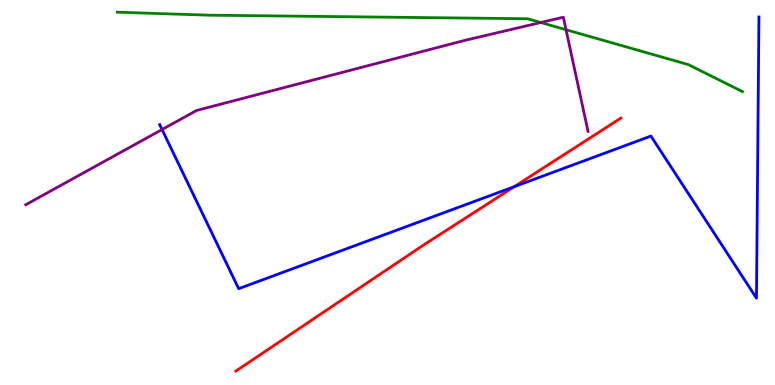[{'lines': ['blue', 'red'], 'intersections': [{'x': 6.64, 'y': 5.15}]}, {'lines': ['green', 'red'], 'intersections': []}, {'lines': ['purple', 'red'], 'intersections': []}, {'lines': ['blue', 'green'], 'intersections': []}, {'lines': ['blue', 'purple'], 'intersections': [{'x': 2.09, 'y': 6.64}]}, {'lines': ['green', 'purple'], 'intersections': [{'x': 6.98, 'y': 9.42}, {'x': 7.3, 'y': 9.23}]}]